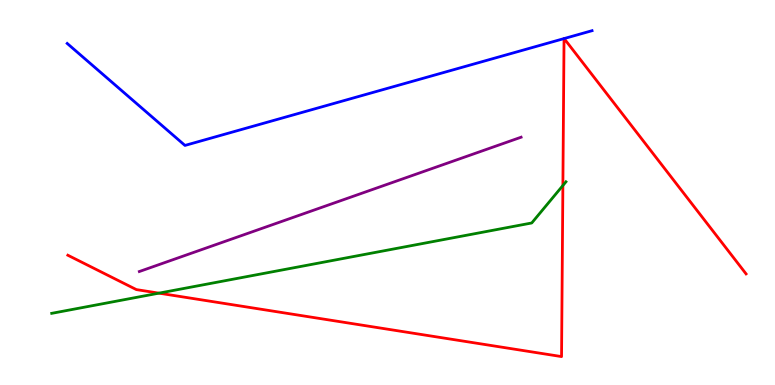[{'lines': ['blue', 'red'], 'intersections': [{'x': 7.28, 'y': 9.0}, {'x': 7.28, 'y': 9.0}]}, {'lines': ['green', 'red'], 'intersections': [{'x': 2.05, 'y': 2.39}, {'x': 7.26, 'y': 5.18}]}, {'lines': ['purple', 'red'], 'intersections': []}, {'lines': ['blue', 'green'], 'intersections': []}, {'lines': ['blue', 'purple'], 'intersections': []}, {'lines': ['green', 'purple'], 'intersections': []}]